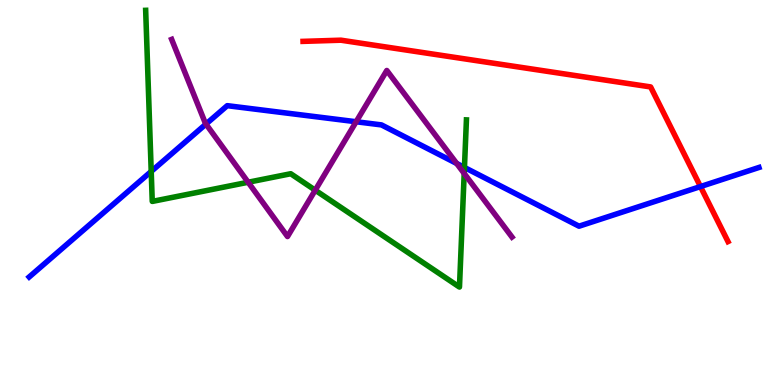[{'lines': ['blue', 'red'], 'intersections': [{'x': 9.04, 'y': 5.15}]}, {'lines': ['green', 'red'], 'intersections': []}, {'lines': ['purple', 'red'], 'intersections': []}, {'lines': ['blue', 'green'], 'intersections': [{'x': 1.95, 'y': 5.55}, {'x': 5.99, 'y': 5.65}]}, {'lines': ['blue', 'purple'], 'intersections': [{'x': 2.66, 'y': 6.78}, {'x': 4.6, 'y': 6.84}, {'x': 5.89, 'y': 5.75}]}, {'lines': ['green', 'purple'], 'intersections': [{'x': 3.2, 'y': 5.27}, {'x': 4.07, 'y': 5.06}, {'x': 5.99, 'y': 5.49}]}]